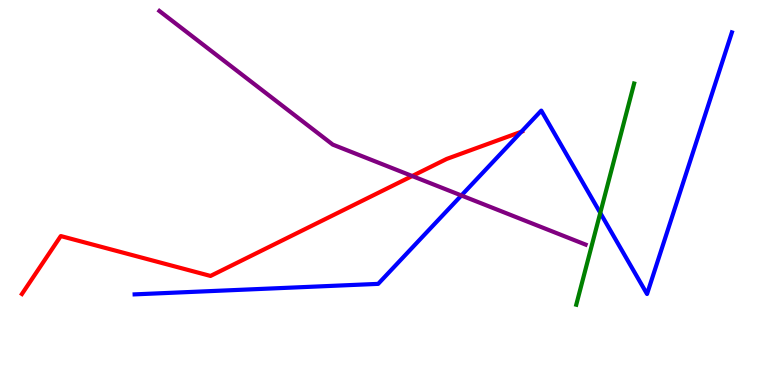[{'lines': ['blue', 'red'], 'intersections': [{'x': 6.73, 'y': 6.58}]}, {'lines': ['green', 'red'], 'intersections': []}, {'lines': ['purple', 'red'], 'intersections': [{'x': 5.32, 'y': 5.43}]}, {'lines': ['blue', 'green'], 'intersections': [{'x': 7.75, 'y': 4.47}]}, {'lines': ['blue', 'purple'], 'intersections': [{'x': 5.95, 'y': 4.92}]}, {'lines': ['green', 'purple'], 'intersections': []}]